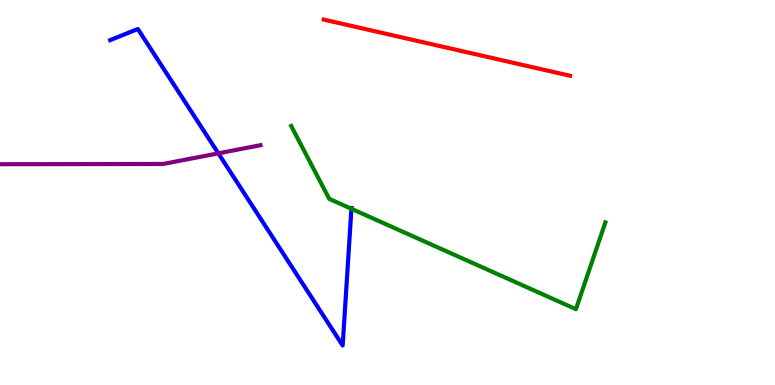[{'lines': ['blue', 'red'], 'intersections': []}, {'lines': ['green', 'red'], 'intersections': []}, {'lines': ['purple', 'red'], 'intersections': []}, {'lines': ['blue', 'green'], 'intersections': [{'x': 4.53, 'y': 4.58}]}, {'lines': ['blue', 'purple'], 'intersections': [{'x': 2.82, 'y': 6.02}]}, {'lines': ['green', 'purple'], 'intersections': []}]